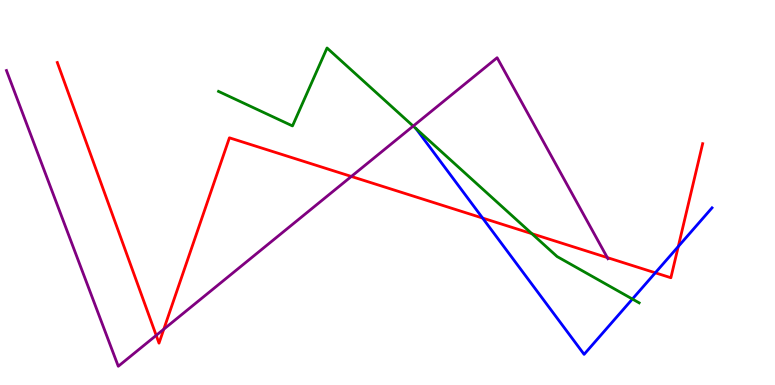[{'lines': ['blue', 'red'], 'intersections': [{'x': 6.23, 'y': 4.34}, {'x': 8.46, 'y': 2.91}, {'x': 8.75, 'y': 3.6}]}, {'lines': ['green', 'red'], 'intersections': [{'x': 6.86, 'y': 3.93}]}, {'lines': ['purple', 'red'], 'intersections': [{'x': 2.02, 'y': 1.29}, {'x': 2.11, 'y': 1.45}, {'x': 4.53, 'y': 5.42}, {'x': 7.84, 'y': 3.31}]}, {'lines': ['blue', 'green'], 'intersections': [{'x': 8.16, 'y': 2.23}]}, {'lines': ['blue', 'purple'], 'intersections': []}, {'lines': ['green', 'purple'], 'intersections': [{'x': 5.33, 'y': 6.72}]}]